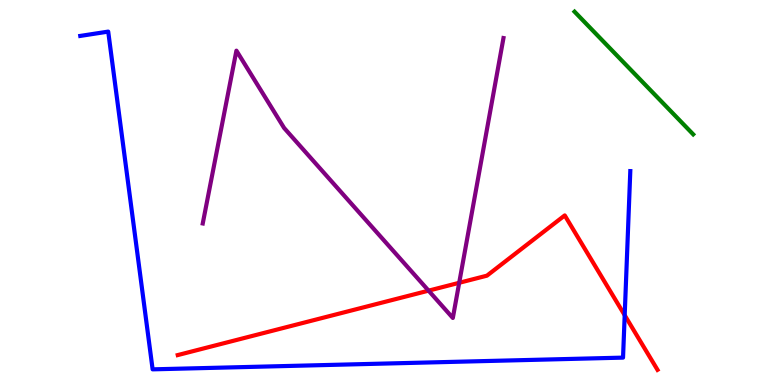[{'lines': ['blue', 'red'], 'intersections': [{'x': 8.06, 'y': 1.81}]}, {'lines': ['green', 'red'], 'intersections': []}, {'lines': ['purple', 'red'], 'intersections': [{'x': 5.53, 'y': 2.45}, {'x': 5.93, 'y': 2.65}]}, {'lines': ['blue', 'green'], 'intersections': []}, {'lines': ['blue', 'purple'], 'intersections': []}, {'lines': ['green', 'purple'], 'intersections': []}]